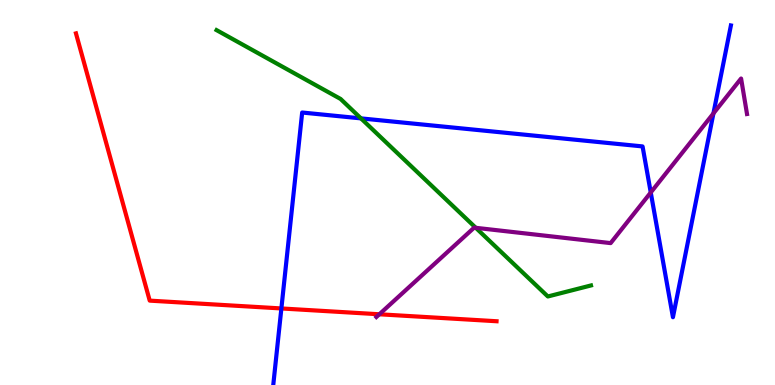[{'lines': ['blue', 'red'], 'intersections': [{'x': 3.63, 'y': 1.99}]}, {'lines': ['green', 'red'], 'intersections': []}, {'lines': ['purple', 'red'], 'intersections': [{'x': 4.89, 'y': 1.84}]}, {'lines': ['blue', 'green'], 'intersections': [{'x': 4.66, 'y': 6.93}]}, {'lines': ['blue', 'purple'], 'intersections': [{'x': 8.4, 'y': 5.0}, {'x': 9.21, 'y': 7.05}]}, {'lines': ['green', 'purple'], 'intersections': [{'x': 6.14, 'y': 4.08}]}]